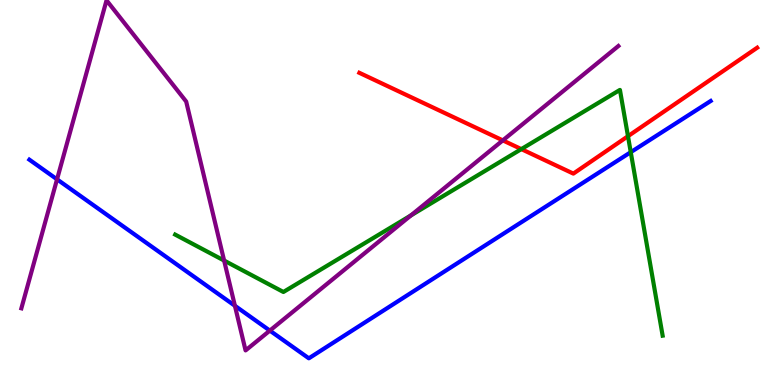[{'lines': ['blue', 'red'], 'intersections': []}, {'lines': ['green', 'red'], 'intersections': [{'x': 6.73, 'y': 6.13}, {'x': 8.1, 'y': 6.46}]}, {'lines': ['purple', 'red'], 'intersections': [{'x': 6.49, 'y': 6.35}]}, {'lines': ['blue', 'green'], 'intersections': [{'x': 8.14, 'y': 6.05}]}, {'lines': ['blue', 'purple'], 'intersections': [{'x': 0.736, 'y': 5.34}, {'x': 3.03, 'y': 2.06}, {'x': 3.48, 'y': 1.41}]}, {'lines': ['green', 'purple'], 'intersections': [{'x': 2.89, 'y': 3.23}, {'x': 5.3, 'y': 4.4}]}]